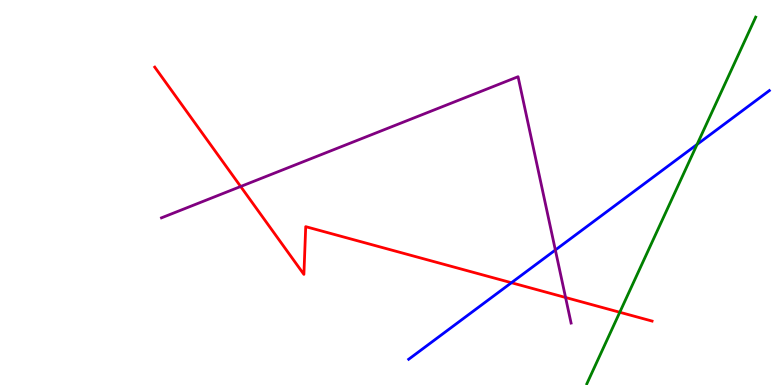[{'lines': ['blue', 'red'], 'intersections': [{'x': 6.6, 'y': 2.66}]}, {'lines': ['green', 'red'], 'intersections': [{'x': 8.0, 'y': 1.89}]}, {'lines': ['purple', 'red'], 'intersections': [{'x': 3.11, 'y': 5.16}, {'x': 7.3, 'y': 2.27}]}, {'lines': ['blue', 'green'], 'intersections': [{'x': 8.99, 'y': 6.25}]}, {'lines': ['blue', 'purple'], 'intersections': [{'x': 7.17, 'y': 3.51}]}, {'lines': ['green', 'purple'], 'intersections': []}]